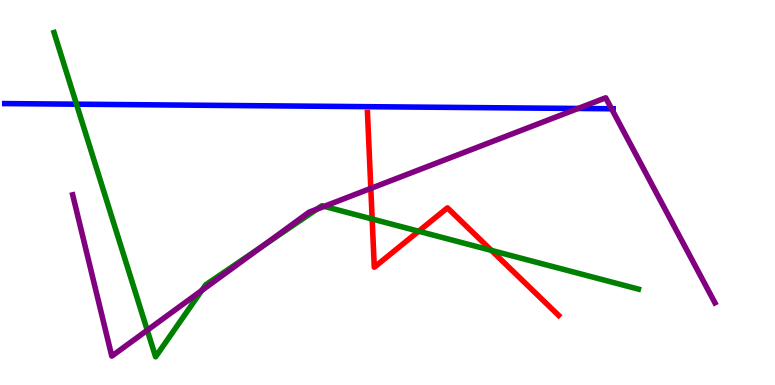[{'lines': ['blue', 'red'], 'intersections': []}, {'lines': ['green', 'red'], 'intersections': [{'x': 4.8, 'y': 4.31}, {'x': 5.4, 'y': 3.99}, {'x': 6.34, 'y': 3.5}]}, {'lines': ['purple', 'red'], 'intersections': [{'x': 4.78, 'y': 5.11}]}, {'lines': ['blue', 'green'], 'intersections': [{'x': 0.987, 'y': 7.29}]}, {'lines': ['blue', 'purple'], 'intersections': [{'x': 7.46, 'y': 7.18}, {'x': 7.89, 'y': 7.18}]}, {'lines': ['green', 'purple'], 'intersections': [{'x': 1.9, 'y': 1.42}, {'x': 2.6, 'y': 2.45}, {'x': 3.39, 'y': 3.61}, {'x': 4.09, 'y': 4.57}, {'x': 4.18, 'y': 4.64}]}]